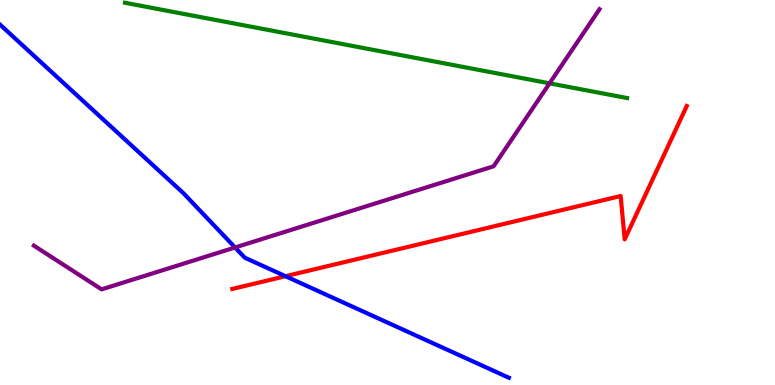[{'lines': ['blue', 'red'], 'intersections': [{'x': 3.68, 'y': 2.83}]}, {'lines': ['green', 'red'], 'intersections': []}, {'lines': ['purple', 'red'], 'intersections': []}, {'lines': ['blue', 'green'], 'intersections': []}, {'lines': ['blue', 'purple'], 'intersections': [{'x': 3.03, 'y': 3.57}]}, {'lines': ['green', 'purple'], 'intersections': [{'x': 7.09, 'y': 7.84}]}]